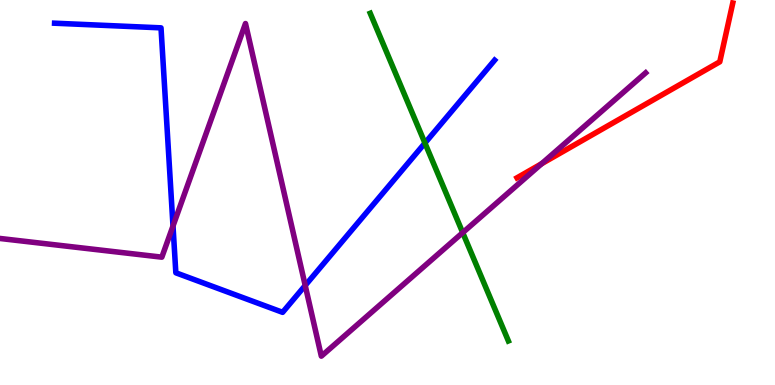[{'lines': ['blue', 'red'], 'intersections': []}, {'lines': ['green', 'red'], 'intersections': []}, {'lines': ['purple', 'red'], 'intersections': [{'x': 6.99, 'y': 5.75}]}, {'lines': ['blue', 'green'], 'intersections': [{'x': 5.48, 'y': 6.28}]}, {'lines': ['blue', 'purple'], 'intersections': [{'x': 2.23, 'y': 4.13}, {'x': 3.94, 'y': 2.59}]}, {'lines': ['green', 'purple'], 'intersections': [{'x': 5.97, 'y': 3.96}]}]